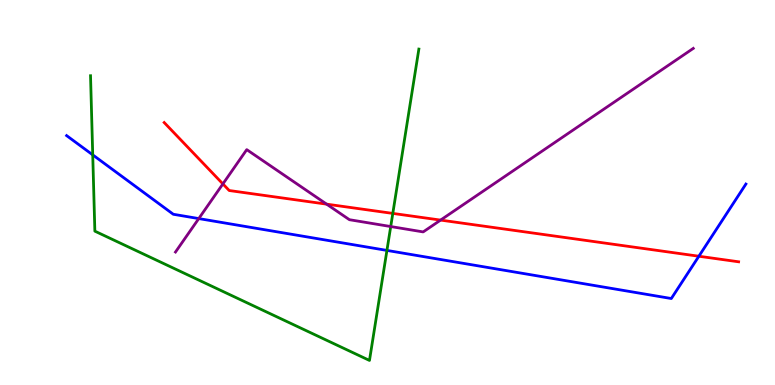[{'lines': ['blue', 'red'], 'intersections': [{'x': 9.02, 'y': 3.34}]}, {'lines': ['green', 'red'], 'intersections': [{'x': 5.07, 'y': 4.46}]}, {'lines': ['purple', 'red'], 'intersections': [{'x': 2.88, 'y': 5.22}, {'x': 4.21, 'y': 4.7}, {'x': 5.68, 'y': 4.28}]}, {'lines': ['blue', 'green'], 'intersections': [{'x': 1.2, 'y': 5.98}, {'x': 4.99, 'y': 3.5}]}, {'lines': ['blue', 'purple'], 'intersections': [{'x': 2.56, 'y': 4.32}]}, {'lines': ['green', 'purple'], 'intersections': [{'x': 5.04, 'y': 4.12}]}]